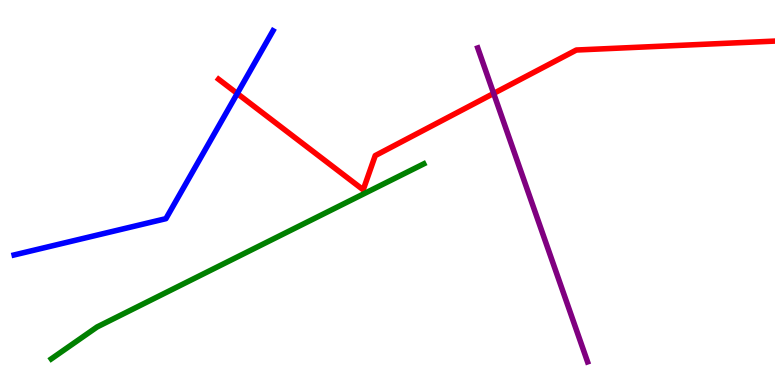[{'lines': ['blue', 'red'], 'intersections': [{'x': 3.06, 'y': 7.57}]}, {'lines': ['green', 'red'], 'intersections': []}, {'lines': ['purple', 'red'], 'intersections': [{'x': 6.37, 'y': 7.57}]}, {'lines': ['blue', 'green'], 'intersections': []}, {'lines': ['blue', 'purple'], 'intersections': []}, {'lines': ['green', 'purple'], 'intersections': []}]